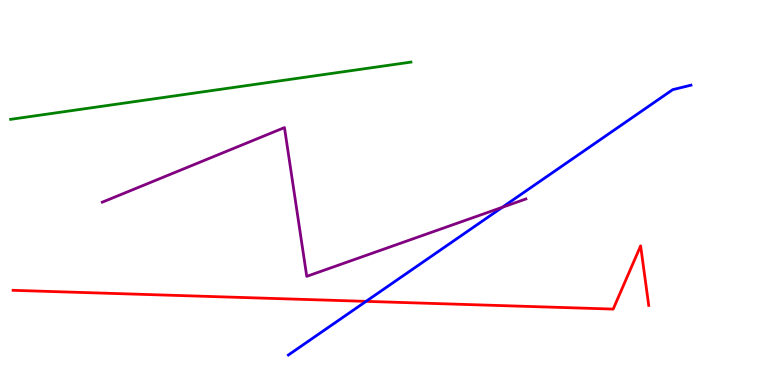[{'lines': ['blue', 'red'], 'intersections': [{'x': 4.72, 'y': 2.17}]}, {'lines': ['green', 'red'], 'intersections': []}, {'lines': ['purple', 'red'], 'intersections': []}, {'lines': ['blue', 'green'], 'intersections': []}, {'lines': ['blue', 'purple'], 'intersections': [{'x': 6.48, 'y': 4.62}]}, {'lines': ['green', 'purple'], 'intersections': []}]